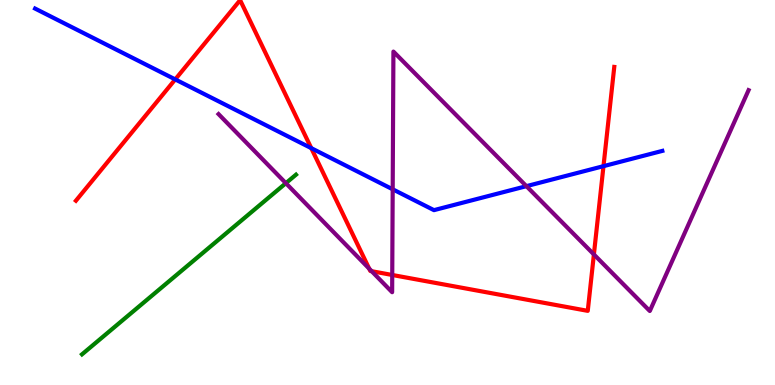[{'lines': ['blue', 'red'], 'intersections': [{'x': 2.26, 'y': 7.94}, {'x': 4.02, 'y': 6.15}, {'x': 7.79, 'y': 5.68}]}, {'lines': ['green', 'red'], 'intersections': []}, {'lines': ['purple', 'red'], 'intersections': [{'x': 4.76, 'y': 3.02}, {'x': 4.8, 'y': 2.96}, {'x': 5.06, 'y': 2.86}, {'x': 7.66, 'y': 3.39}]}, {'lines': ['blue', 'green'], 'intersections': []}, {'lines': ['blue', 'purple'], 'intersections': [{'x': 5.07, 'y': 5.08}, {'x': 6.79, 'y': 5.16}]}, {'lines': ['green', 'purple'], 'intersections': [{'x': 3.69, 'y': 5.24}]}]